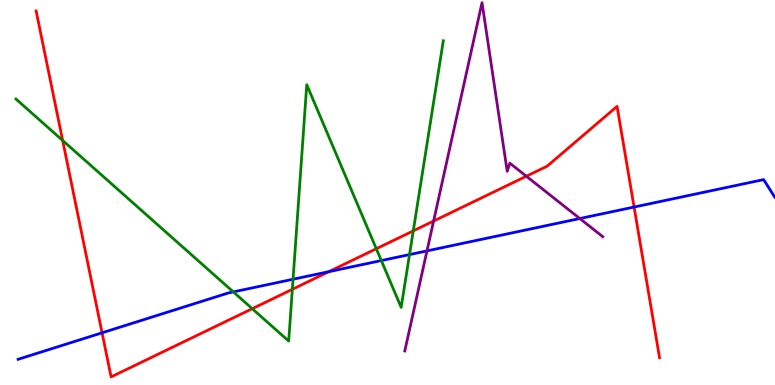[{'lines': ['blue', 'red'], 'intersections': [{'x': 1.32, 'y': 1.36}, {'x': 4.24, 'y': 2.94}, {'x': 8.18, 'y': 4.62}]}, {'lines': ['green', 'red'], 'intersections': [{'x': 0.809, 'y': 6.35}, {'x': 3.25, 'y': 1.98}, {'x': 3.77, 'y': 2.49}, {'x': 4.86, 'y': 3.54}, {'x': 5.33, 'y': 4.0}]}, {'lines': ['purple', 'red'], 'intersections': [{'x': 5.59, 'y': 4.26}, {'x': 6.79, 'y': 5.42}]}, {'lines': ['blue', 'green'], 'intersections': [{'x': 3.01, 'y': 2.42}, {'x': 3.78, 'y': 2.75}, {'x': 4.92, 'y': 3.23}, {'x': 5.28, 'y': 3.39}]}, {'lines': ['blue', 'purple'], 'intersections': [{'x': 5.51, 'y': 3.48}, {'x': 7.48, 'y': 4.32}]}, {'lines': ['green', 'purple'], 'intersections': []}]